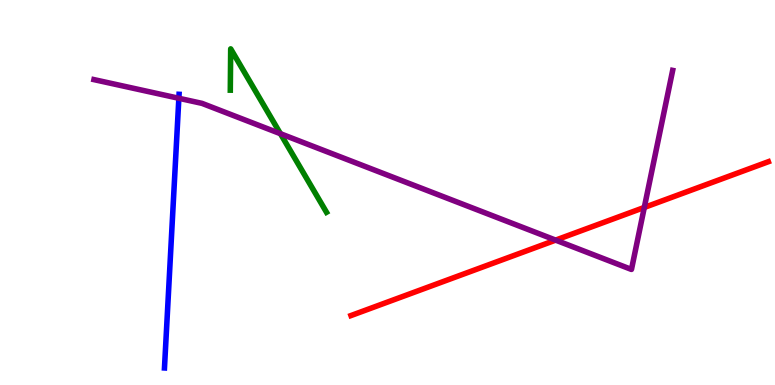[{'lines': ['blue', 'red'], 'intersections': []}, {'lines': ['green', 'red'], 'intersections': []}, {'lines': ['purple', 'red'], 'intersections': [{'x': 7.17, 'y': 3.76}, {'x': 8.31, 'y': 4.61}]}, {'lines': ['blue', 'green'], 'intersections': []}, {'lines': ['blue', 'purple'], 'intersections': [{'x': 2.31, 'y': 7.45}]}, {'lines': ['green', 'purple'], 'intersections': [{'x': 3.62, 'y': 6.53}]}]